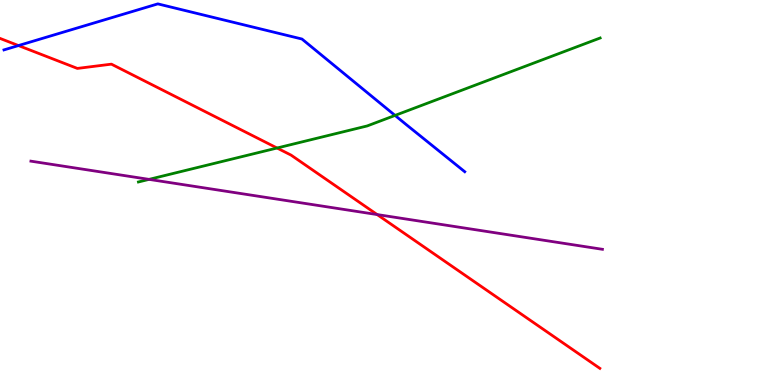[{'lines': ['blue', 'red'], 'intersections': [{'x': 0.238, 'y': 8.82}]}, {'lines': ['green', 'red'], 'intersections': [{'x': 3.57, 'y': 6.16}]}, {'lines': ['purple', 'red'], 'intersections': [{'x': 4.87, 'y': 4.43}]}, {'lines': ['blue', 'green'], 'intersections': [{'x': 5.1, 'y': 7.0}]}, {'lines': ['blue', 'purple'], 'intersections': []}, {'lines': ['green', 'purple'], 'intersections': [{'x': 1.92, 'y': 5.34}]}]